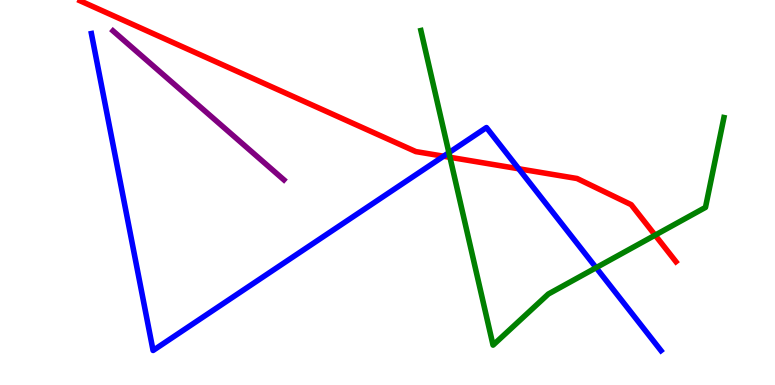[{'lines': ['blue', 'red'], 'intersections': [{'x': 5.72, 'y': 5.94}, {'x': 6.69, 'y': 5.62}]}, {'lines': ['green', 'red'], 'intersections': [{'x': 5.81, 'y': 5.91}, {'x': 8.45, 'y': 3.89}]}, {'lines': ['purple', 'red'], 'intersections': []}, {'lines': ['blue', 'green'], 'intersections': [{'x': 5.79, 'y': 6.03}, {'x': 7.69, 'y': 3.05}]}, {'lines': ['blue', 'purple'], 'intersections': []}, {'lines': ['green', 'purple'], 'intersections': []}]